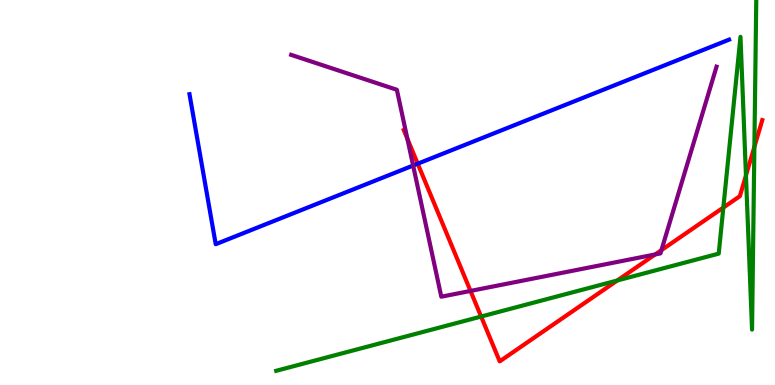[{'lines': ['blue', 'red'], 'intersections': [{'x': 5.39, 'y': 5.75}]}, {'lines': ['green', 'red'], 'intersections': [{'x': 6.21, 'y': 1.78}, {'x': 7.97, 'y': 2.71}, {'x': 9.33, 'y': 4.61}, {'x': 9.63, 'y': 5.44}, {'x': 9.73, 'y': 6.19}]}, {'lines': ['purple', 'red'], 'intersections': [{'x': 5.26, 'y': 6.4}, {'x': 6.07, 'y': 2.44}, {'x': 8.45, 'y': 3.39}, {'x': 8.53, 'y': 3.5}]}, {'lines': ['blue', 'green'], 'intersections': []}, {'lines': ['blue', 'purple'], 'intersections': [{'x': 5.33, 'y': 5.7}]}, {'lines': ['green', 'purple'], 'intersections': []}]